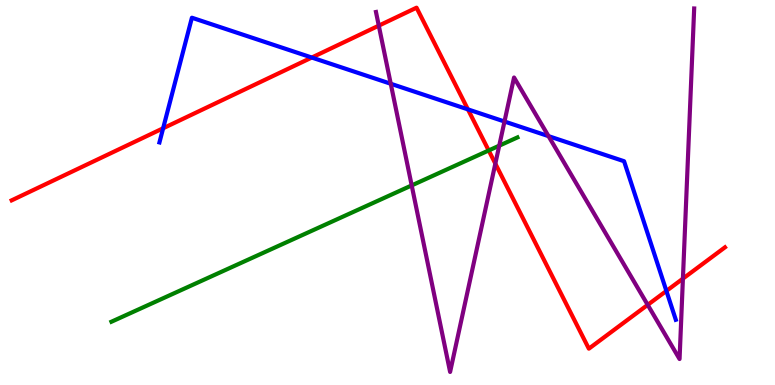[{'lines': ['blue', 'red'], 'intersections': [{'x': 2.1, 'y': 6.67}, {'x': 4.02, 'y': 8.51}, {'x': 6.04, 'y': 7.16}, {'x': 8.6, 'y': 2.44}]}, {'lines': ['green', 'red'], 'intersections': [{'x': 6.31, 'y': 6.09}]}, {'lines': ['purple', 'red'], 'intersections': [{'x': 4.89, 'y': 9.33}, {'x': 6.39, 'y': 5.75}, {'x': 8.36, 'y': 2.08}, {'x': 8.81, 'y': 2.76}]}, {'lines': ['blue', 'green'], 'intersections': []}, {'lines': ['blue', 'purple'], 'intersections': [{'x': 5.04, 'y': 7.82}, {'x': 6.51, 'y': 6.84}, {'x': 7.08, 'y': 6.46}]}, {'lines': ['green', 'purple'], 'intersections': [{'x': 5.31, 'y': 5.18}, {'x': 6.44, 'y': 6.22}]}]